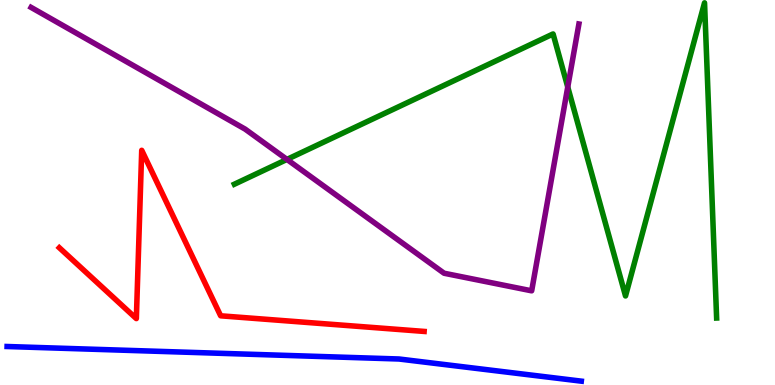[{'lines': ['blue', 'red'], 'intersections': []}, {'lines': ['green', 'red'], 'intersections': []}, {'lines': ['purple', 'red'], 'intersections': []}, {'lines': ['blue', 'green'], 'intersections': []}, {'lines': ['blue', 'purple'], 'intersections': []}, {'lines': ['green', 'purple'], 'intersections': [{'x': 3.7, 'y': 5.86}, {'x': 7.33, 'y': 7.74}]}]